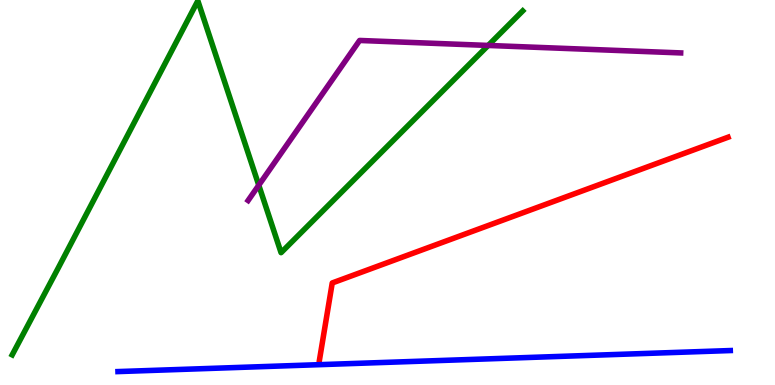[{'lines': ['blue', 'red'], 'intersections': []}, {'lines': ['green', 'red'], 'intersections': []}, {'lines': ['purple', 'red'], 'intersections': []}, {'lines': ['blue', 'green'], 'intersections': []}, {'lines': ['blue', 'purple'], 'intersections': []}, {'lines': ['green', 'purple'], 'intersections': [{'x': 3.34, 'y': 5.19}, {'x': 6.3, 'y': 8.82}]}]